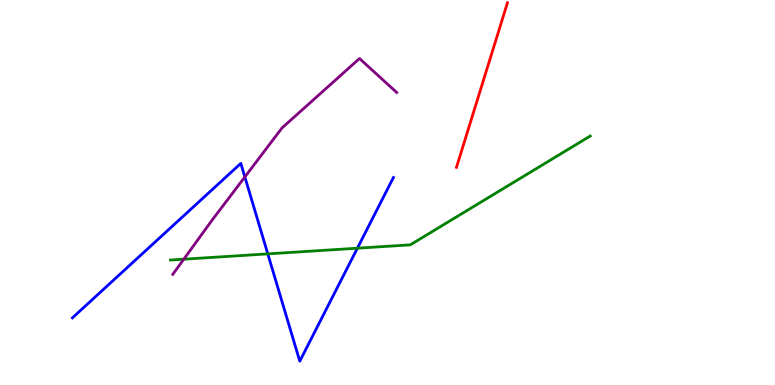[{'lines': ['blue', 'red'], 'intersections': []}, {'lines': ['green', 'red'], 'intersections': []}, {'lines': ['purple', 'red'], 'intersections': []}, {'lines': ['blue', 'green'], 'intersections': [{'x': 3.46, 'y': 3.41}, {'x': 4.61, 'y': 3.55}]}, {'lines': ['blue', 'purple'], 'intersections': [{'x': 3.16, 'y': 5.4}]}, {'lines': ['green', 'purple'], 'intersections': [{'x': 2.37, 'y': 3.27}]}]